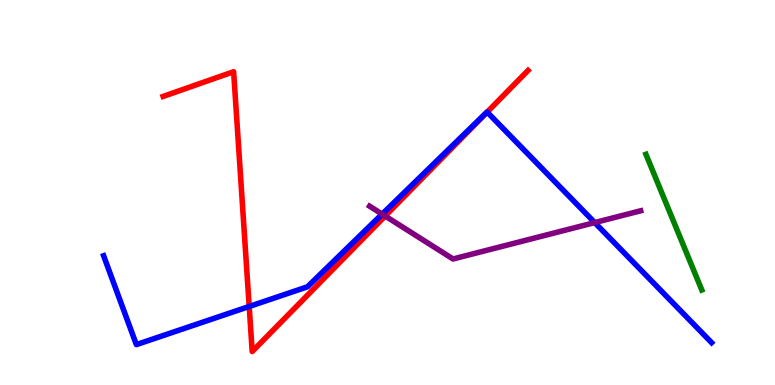[{'lines': ['blue', 'red'], 'intersections': [{'x': 3.22, 'y': 2.04}, {'x': 6.29, 'y': 7.09}]}, {'lines': ['green', 'red'], 'intersections': []}, {'lines': ['purple', 'red'], 'intersections': [{'x': 4.97, 'y': 4.39}]}, {'lines': ['blue', 'green'], 'intersections': []}, {'lines': ['blue', 'purple'], 'intersections': [{'x': 4.93, 'y': 4.44}, {'x': 7.67, 'y': 4.22}]}, {'lines': ['green', 'purple'], 'intersections': []}]